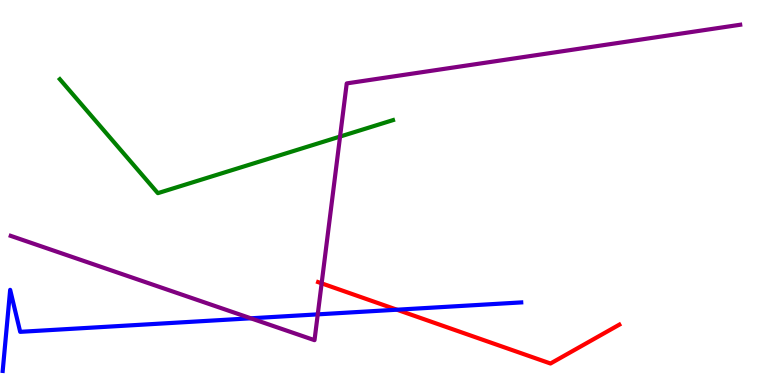[{'lines': ['blue', 'red'], 'intersections': [{'x': 5.12, 'y': 1.96}]}, {'lines': ['green', 'red'], 'intersections': []}, {'lines': ['purple', 'red'], 'intersections': [{'x': 4.15, 'y': 2.64}]}, {'lines': ['blue', 'green'], 'intersections': []}, {'lines': ['blue', 'purple'], 'intersections': [{'x': 3.24, 'y': 1.73}, {'x': 4.1, 'y': 1.83}]}, {'lines': ['green', 'purple'], 'intersections': [{'x': 4.39, 'y': 6.45}]}]